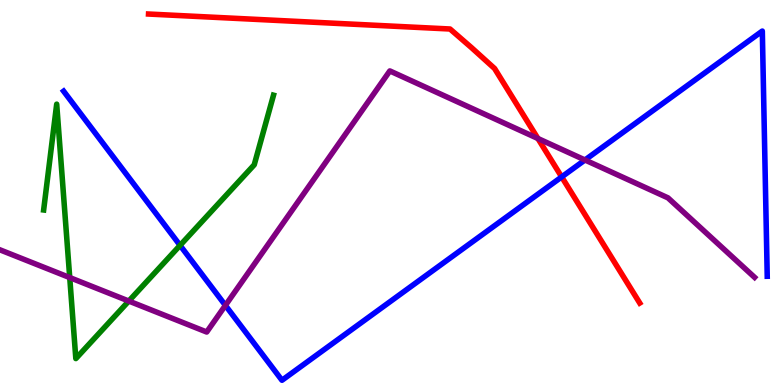[{'lines': ['blue', 'red'], 'intersections': [{'x': 7.25, 'y': 5.4}]}, {'lines': ['green', 'red'], 'intersections': []}, {'lines': ['purple', 'red'], 'intersections': [{'x': 6.94, 'y': 6.4}]}, {'lines': ['blue', 'green'], 'intersections': [{'x': 2.32, 'y': 3.63}]}, {'lines': ['blue', 'purple'], 'intersections': [{'x': 2.91, 'y': 2.07}, {'x': 7.55, 'y': 5.84}]}, {'lines': ['green', 'purple'], 'intersections': [{'x': 0.9, 'y': 2.79}, {'x': 1.66, 'y': 2.18}]}]